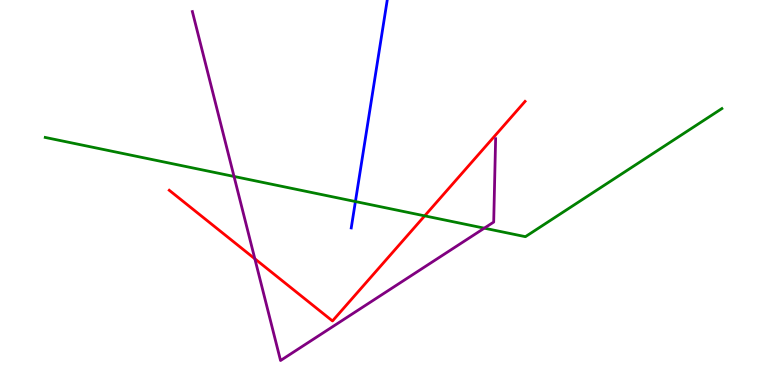[{'lines': ['blue', 'red'], 'intersections': []}, {'lines': ['green', 'red'], 'intersections': [{'x': 5.48, 'y': 4.39}]}, {'lines': ['purple', 'red'], 'intersections': [{'x': 3.29, 'y': 3.28}]}, {'lines': ['blue', 'green'], 'intersections': [{'x': 4.59, 'y': 4.77}]}, {'lines': ['blue', 'purple'], 'intersections': []}, {'lines': ['green', 'purple'], 'intersections': [{'x': 3.02, 'y': 5.42}, {'x': 6.25, 'y': 4.07}]}]